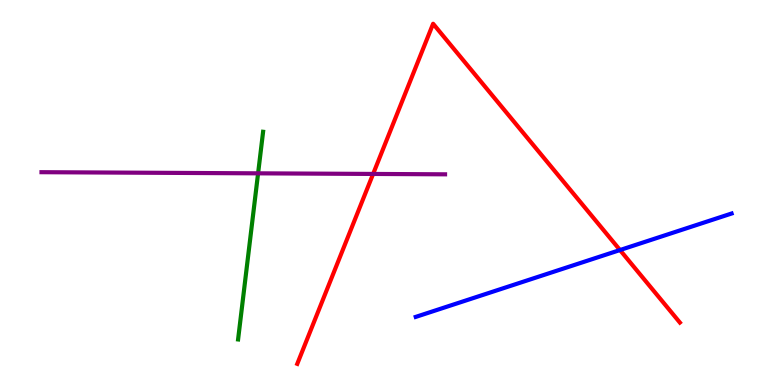[{'lines': ['blue', 'red'], 'intersections': [{'x': 8.0, 'y': 3.51}]}, {'lines': ['green', 'red'], 'intersections': []}, {'lines': ['purple', 'red'], 'intersections': [{'x': 4.81, 'y': 5.48}]}, {'lines': ['blue', 'green'], 'intersections': []}, {'lines': ['blue', 'purple'], 'intersections': []}, {'lines': ['green', 'purple'], 'intersections': [{'x': 3.33, 'y': 5.5}]}]